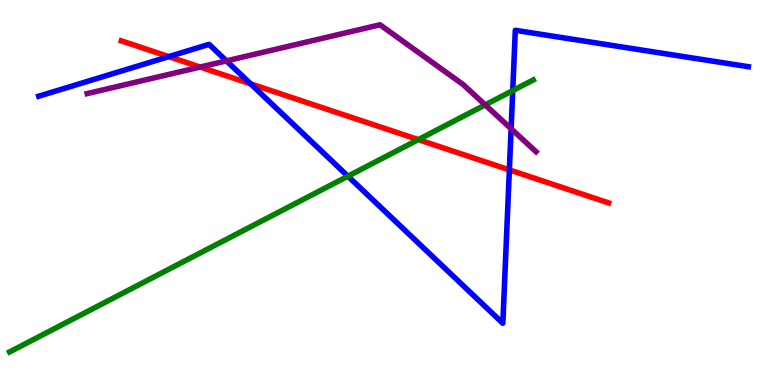[{'lines': ['blue', 'red'], 'intersections': [{'x': 2.18, 'y': 8.53}, {'x': 3.23, 'y': 7.82}, {'x': 6.57, 'y': 5.59}]}, {'lines': ['green', 'red'], 'intersections': [{'x': 5.4, 'y': 6.37}]}, {'lines': ['purple', 'red'], 'intersections': [{'x': 2.58, 'y': 8.26}]}, {'lines': ['blue', 'green'], 'intersections': [{'x': 4.49, 'y': 5.42}, {'x': 6.62, 'y': 7.65}]}, {'lines': ['blue', 'purple'], 'intersections': [{'x': 2.92, 'y': 8.42}, {'x': 6.6, 'y': 6.66}]}, {'lines': ['green', 'purple'], 'intersections': [{'x': 6.26, 'y': 7.28}]}]